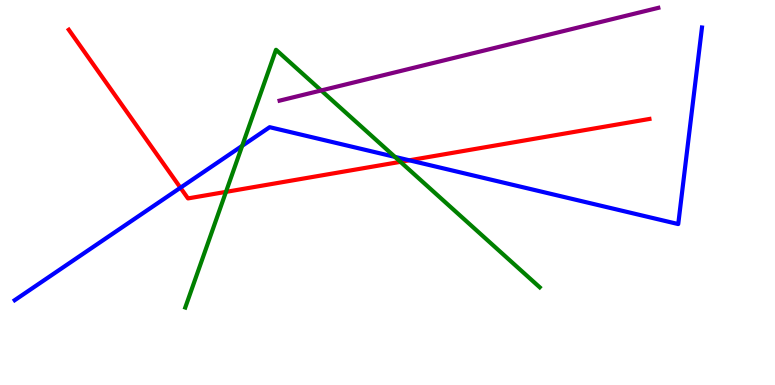[{'lines': ['blue', 'red'], 'intersections': [{'x': 2.33, 'y': 5.12}, {'x': 5.28, 'y': 5.84}]}, {'lines': ['green', 'red'], 'intersections': [{'x': 2.92, 'y': 5.02}, {'x': 5.17, 'y': 5.8}]}, {'lines': ['purple', 'red'], 'intersections': []}, {'lines': ['blue', 'green'], 'intersections': [{'x': 3.12, 'y': 6.21}, {'x': 5.1, 'y': 5.92}]}, {'lines': ['blue', 'purple'], 'intersections': []}, {'lines': ['green', 'purple'], 'intersections': [{'x': 4.14, 'y': 7.65}]}]